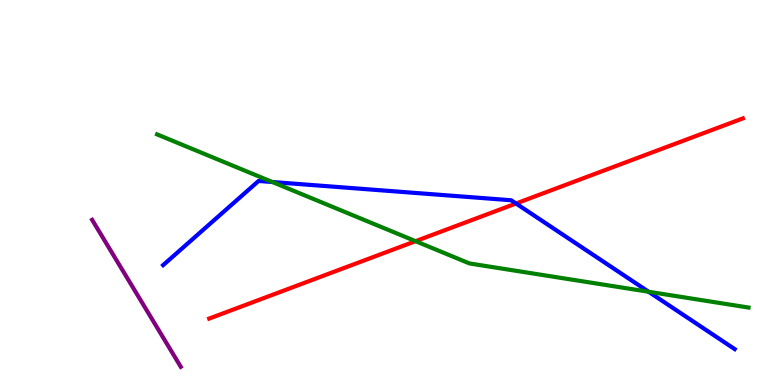[{'lines': ['blue', 'red'], 'intersections': [{'x': 6.66, 'y': 4.71}]}, {'lines': ['green', 'red'], 'intersections': [{'x': 5.36, 'y': 3.74}]}, {'lines': ['purple', 'red'], 'intersections': []}, {'lines': ['blue', 'green'], 'intersections': [{'x': 3.51, 'y': 5.27}, {'x': 8.37, 'y': 2.42}]}, {'lines': ['blue', 'purple'], 'intersections': []}, {'lines': ['green', 'purple'], 'intersections': []}]